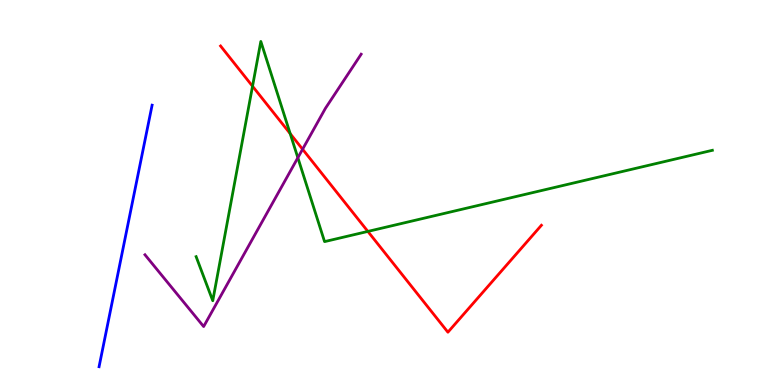[{'lines': ['blue', 'red'], 'intersections': []}, {'lines': ['green', 'red'], 'intersections': [{'x': 3.26, 'y': 7.76}, {'x': 3.74, 'y': 6.53}, {'x': 4.75, 'y': 3.99}]}, {'lines': ['purple', 'red'], 'intersections': [{'x': 3.9, 'y': 6.12}]}, {'lines': ['blue', 'green'], 'intersections': []}, {'lines': ['blue', 'purple'], 'intersections': []}, {'lines': ['green', 'purple'], 'intersections': [{'x': 3.84, 'y': 5.9}]}]